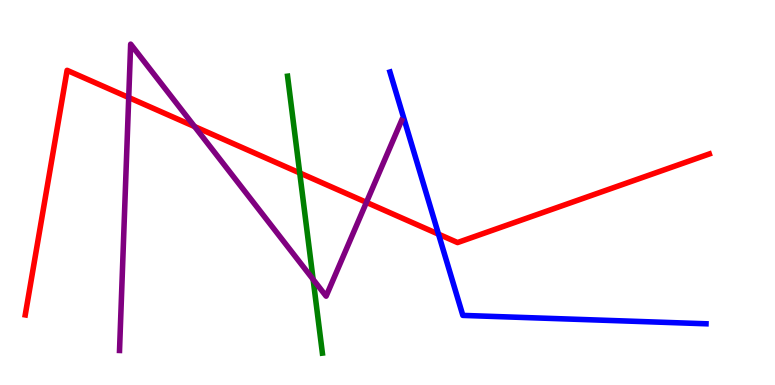[{'lines': ['blue', 'red'], 'intersections': [{'x': 5.66, 'y': 3.92}]}, {'lines': ['green', 'red'], 'intersections': [{'x': 3.87, 'y': 5.51}]}, {'lines': ['purple', 'red'], 'intersections': [{'x': 1.66, 'y': 7.47}, {'x': 2.51, 'y': 6.71}, {'x': 4.73, 'y': 4.74}]}, {'lines': ['blue', 'green'], 'intersections': []}, {'lines': ['blue', 'purple'], 'intersections': []}, {'lines': ['green', 'purple'], 'intersections': [{'x': 4.04, 'y': 2.74}]}]